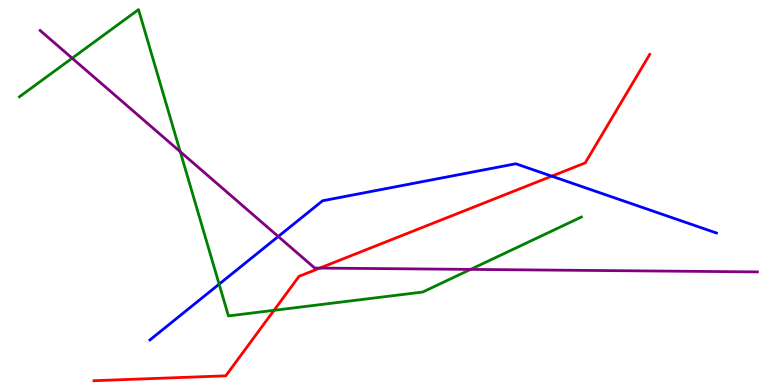[{'lines': ['blue', 'red'], 'intersections': [{'x': 7.12, 'y': 5.42}]}, {'lines': ['green', 'red'], 'intersections': [{'x': 3.54, 'y': 1.94}]}, {'lines': ['purple', 'red'], 'intersections': [{'x': 4.13, 'y': 3.04}]}, {'lines': ['blue', 'green'], 'intersections': [{'x': 2.83, 'y': 2.62}]}, {'lines': ['blue', 'purple'], 'intersections': [{'x': 3.59, 'y': 3.86}]}, {'lines': ['green', 'purple'], 'intersections': [{'x': 0.931, 'y': 8.49}, {'x': 2.33, 'y': 6.06}, {'x': 6.07, 'y': 3.0}]}]